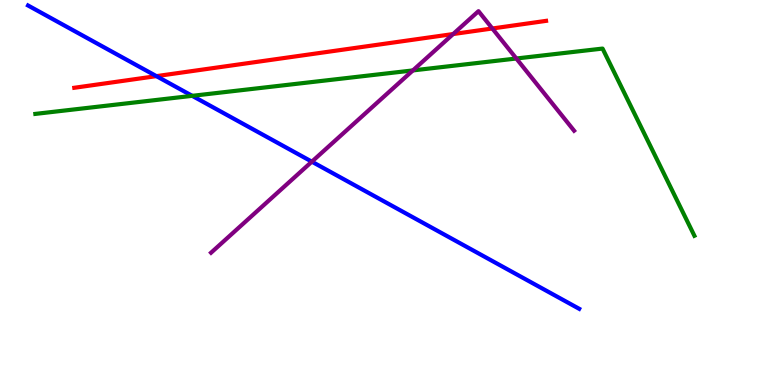[{'lines': ['blue', 'red'], 'intersections': [{'x': 2.02, 'y': 8.02}]}, {'lines': ['green', 'red'], 'intersections': []}, {'lines': ['purple', 'red'], 'intersections': [{'x': 5.85, 'y': 9.12}, {'x': 6.35, 'y': 9.26}]}, {'lines': ['blue', 'green'], 'intersections': [{'x': 2.48, 'y': 7.51}]}, {'lines': ['blue', 'purple'], 'intersections': [{'x': 4.02, 'y': 5.8}]}, {'lines': ['green', 'purple'], 'intersections': [{'x': 5.33, 'y': 8.17}, {'x': 6.66, 'y': 8.48}]}]